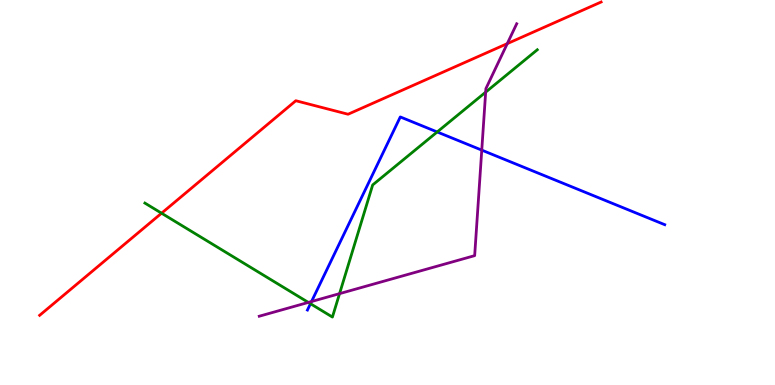[{'lines': ['blue', 'red'], 'intersections': []}, {'lines': ['green', 'red'], 'intersections': [{'x': 2.08, 'y': 4.46}]}, {'lines': ['purple', 'red'], 'intersections': [{'x': 6.55, 'y': 8.87}]}, {'lines': ['blue', 'green'], 'intersections': [{'x': 4.01, 'y': 2.11}, {'x': 5.64, 'y': 6.57}]}, {'lines': ['blue', 'purple'], 'intersections': [{'x': 4.02, 'y': 2.17}, {'x': 6.22, 'y': 6.1}]}, {'lines': ['green', 'purple'], 'intersections': [{'x': 3.98, 'y': 2.14}, {'x': 4.38, 'y': 2.37}, {'x': 6.27, 'y': 7.61}]}]